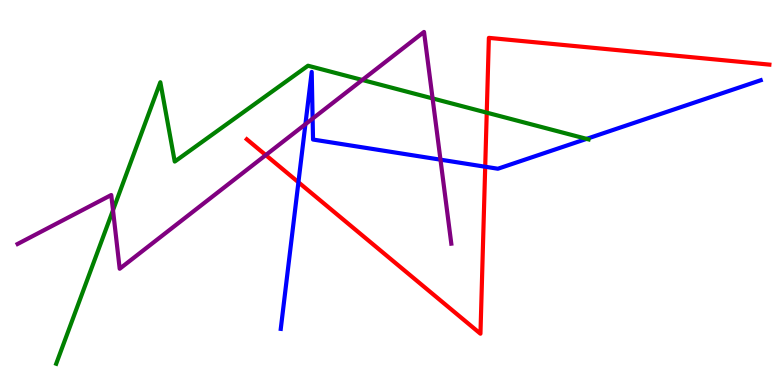[{'lines': ['blue', 'red'], 'intersections': [{'x': 3.85, 'y': 5.27}, {'x': 6.26, 'y': 5.67}]}, {'lines': ['green', 'red'], 'intersections': [{'x': 6.28, 'y': 7.07}]}, {'lines': ['purple', 'red'], 'intersections': [{'x': 3.43, 'y': 5.97}]}, {'lines': ['blue', 'green'], 'intersections': [{'x': 7.57, 'y': 6.39}]}, {'lines': ['blue', 'purple'], 'intersections': [{'x': 3.94, 'y': 6.77}, {'x': 4.03, 'y': 6.92}, {'x': 5.68, 'y': 5.85}]}, {'lines': ['green', 'purple'], 'intersections': [{'x': 1.46, 'y': 4.54}, {'x': 4.67, 'y': 7.92}, {'x': 5.58, 'y': 7.44}]}]